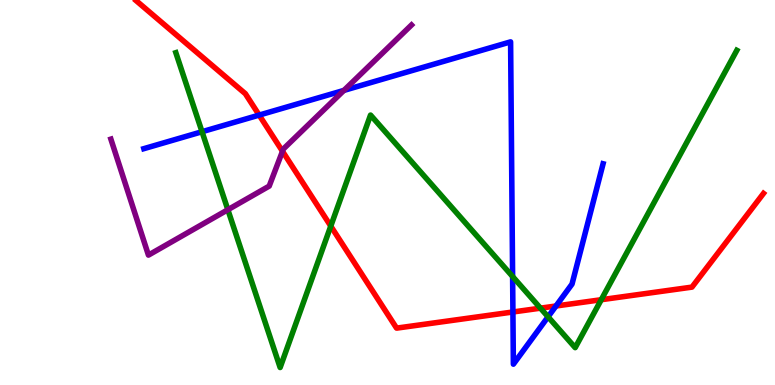[{'lines': ['blue', 'red'], 'intersections': [{'x': 3.34, 'y': 7.01}, {'x': 6.62, 'y': 1.9}, {'x': 7.17, 'y': 2.05}]}, {'lines': ['green', 'red'], 'intersections': [{'x': 4.27, 'y': 4.13}, {'x': 6.97, 'y': 2.0}, {'x': 7.76, 'y': 2.22}]}, {'lines': ['purple', 'red'], 'intersections': [{'x': 3.65, 'y': 6.07}]}, {'lines': ['blue', 'green'], 'intersections': [{'x': 2.61, 'y': 6.58}, {'x': 6.61, 'y': 2.82}, {'x': 7.07, 'y': 1.77}]}, {'lines': ['blue', 'purple'], 'intersections': [{'x': 4.44, 'y': 7.65}]}, {'lines': ['green', 'purple'], 'intersections': [{'x': 2.94, 'y': 4.55}]}]